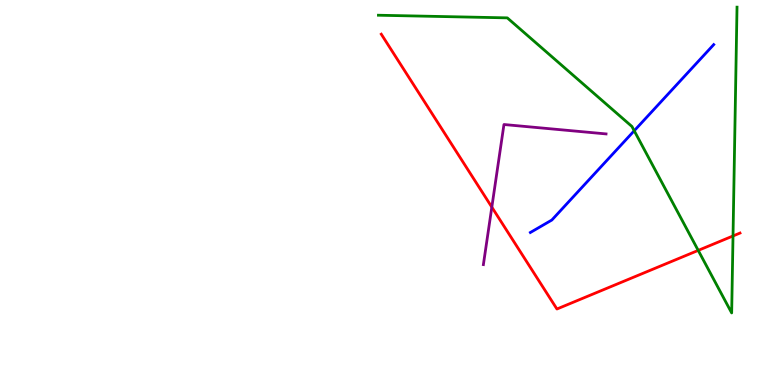[{'lines': ['blue', 'red'], 'intersections': []}, {'lines': ['green', 'red'], 'intersections': [{'x': 9.01, 'y': 3.5}, {'x': 9.46, 'y': 3.87}]}, {'lines': ['purple', 'red'], 'intersections': [{'x': 6.35, 'y': 4.62}]}, {'lines': ['blue', 'green'], 'intersections': [{'x': 8.18, 'y': 6.6}]}, {'lines': ['blue', 'purple'], 'intersections': []}, {'lines': ['green', 'purple'], 'intersections': []}]